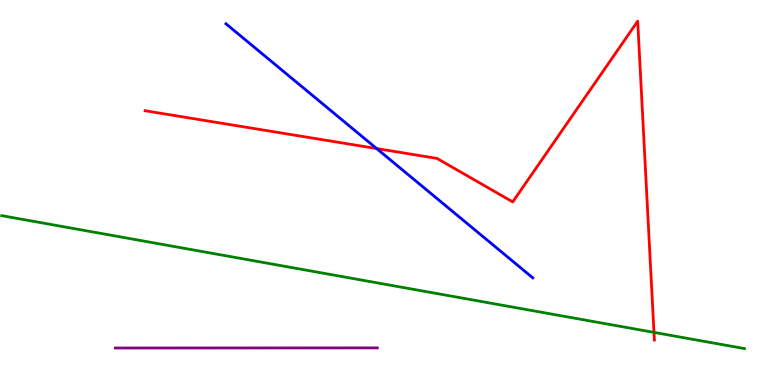[{'lines': ['blue', 'red'], 'intersections': [{'x': 4.86, 'y': 6.14}]}, {'lines': ['green', 'red'], 'intersections': [{'x': 8.44, 'y': 1.37}]}, {'lines': ['purple', 'red'], 'intersections': []}, {'lines': ['blue', 'green'], 'intersections': []}, {'lines': ['blue', 'purple'], 'intersections': []}, {'lines': ['green', 'purple'], 'intersections': []}]